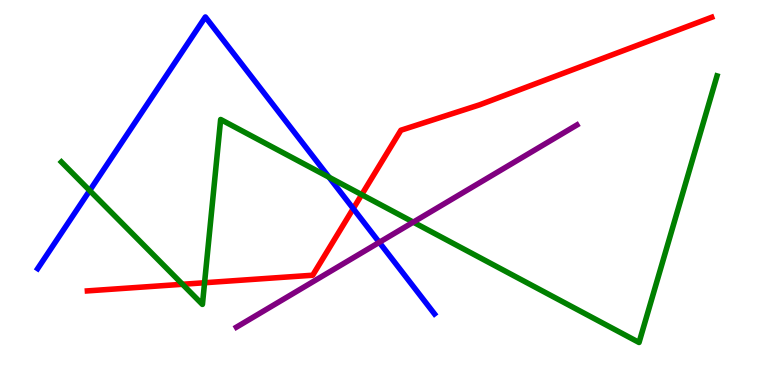[{'lines': ['blue', 'red'], 'intersections': [{'x': 4.56, 'y': 4.58}]}, {'lines': ['green', 'red'], 'intersections': [{'x': 2.35, 'y': 2.62}, {'x': 2.64, 'y': 2.66}, {'x': 4.67, 'y': 4.94}]}, {'lines': ['purple', 'red'], 'intersections': []}, {'lines': ['blue', 'green'], 'intersections': [{'x': 1.16, 'y': 5.05}, {'x': 4.25, 'y': 5.4}]}, {'lines': ['blue', 'purple'], 'intersections': [{'x': 4.89, 'y': 3.71}]}, {'lines': ['green', 'purple'], 'intersections': [{'x': 5.33, 'y': 4.23}]}]